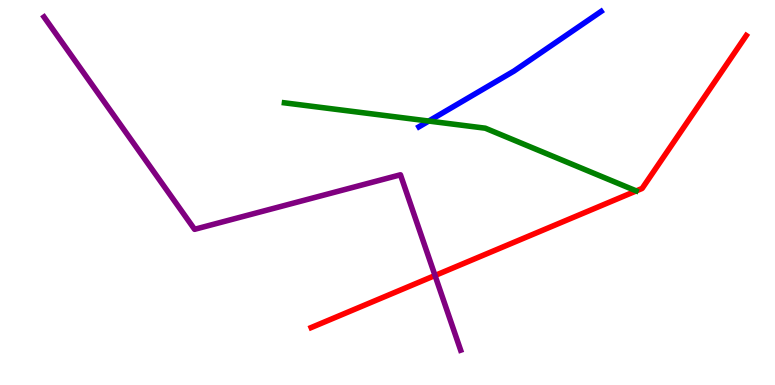[{'lines': ['blue', 'red'], 'intersections': []}, {'lines': ['green', 'red'], 'intersections': []}, {'lines': ['purple', 'red'], 'intersections': [{'x': 5.61, 'y': 2.84}]}, {'lines': ['blue', 'green'], 'intersections': [{'x': 5.53, 'y': 6.86}]}, {'lines': ['blue', 'purple'], 'intersections': []}, {'lines': ['green', 'purple'], 'intersections': []}]